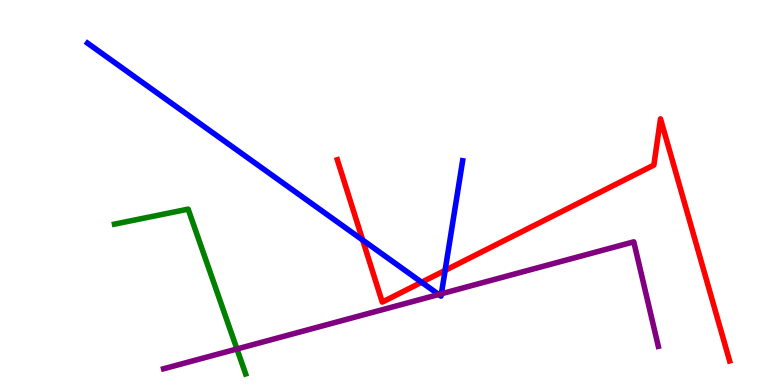[{'lines': ['blue', 'red'], 'intersections': [{'x': 4.68, 'y': 3.76}, {'x': 5.44, 'y': 2.67}, {'x': 5.74, 'y': 2.98}]}, {'lines': ['green', 'red'], 'intersections': []}, {'lines': ['purple', 'red'], 'intersections': []}, {'lines': ['blue', 'green'], 'intersections': []}, {'lines': ['blue', 'purple'], 'intersections': [{'x': 5.66, 'y': 2.35}, {'x': 5.7, 'y': 2.37}]}, {'lines': ['green', 'purple'], 'intersections': [{'x': 3.06, 'y': 0.936}]}]